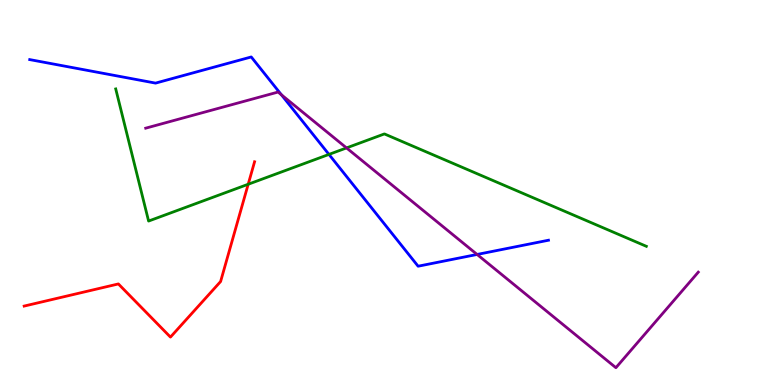[{'lines': ['blue', 'red'], 'intersections': []}, {'lines': ['green', 'red'], 'intersections': [{'x': 3.2, 'y': 5.21}]}, {'lines': ['purple', 'red'], 'intersections': []}, {'lines': ['blue', 'green'], 'intersections': [{'x': 4.24, 'y': 5.99}]}, {'lines': ['blue', 'purple'], 'intersections': [{'x': 3.63, 'y': 7.54}, {'x': 6.16, 'y': 3.39}]}, {'lines': ['green', 'purple'], 'intersections': [{'x': 4.47, 'y': 6.16}]}]